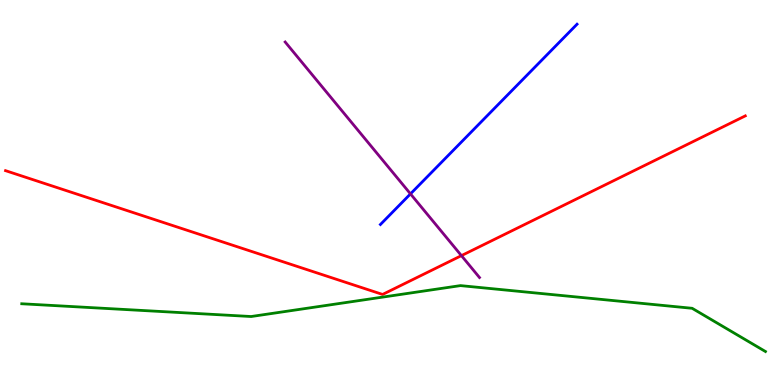[{'lines': ['blue', 'red'], 'intersections': []}, {'lines': ['green', 'red'], 'intersections': []}, {'lines': ['purple', 'red'], 'intersections': [{'x': 5.95, 'y': 3.36}]}, {'lines': ['blue', 'green'], 'intersections': []}, {'lines': ['blue', 'purple'], 'intersections': [{'x': 5.3, 'y': 4.96}]}, {'lines': ['green', 'purple'], 'intersections': []}]